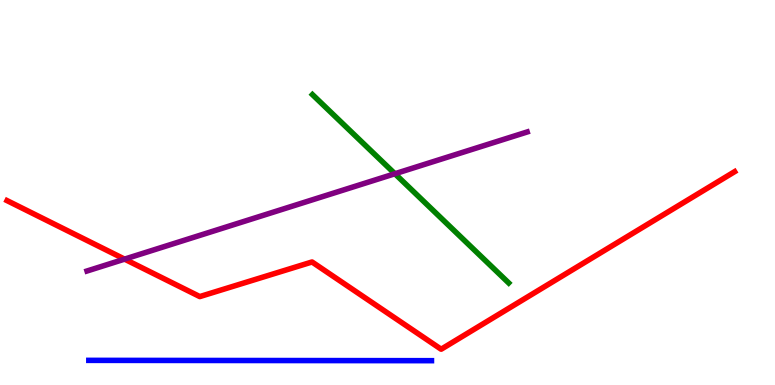[{'lines': ['blue', 'red'], 'intersections': []}, {'lines': ['green', 'red'], 'intersections': []}, {'lines': ['purple', 'red'], 'intersections': [{'x': 1.61, 'y': 3.27}]}, {'lines': ['blue', 'green'], 'intersections': []}, {'lines': ['blue', 'purple'], 'intersections': []}, {'lines': ['green', 'purple'], 'intersections': [{'x': 5.1, 'y': 5.49}]}]